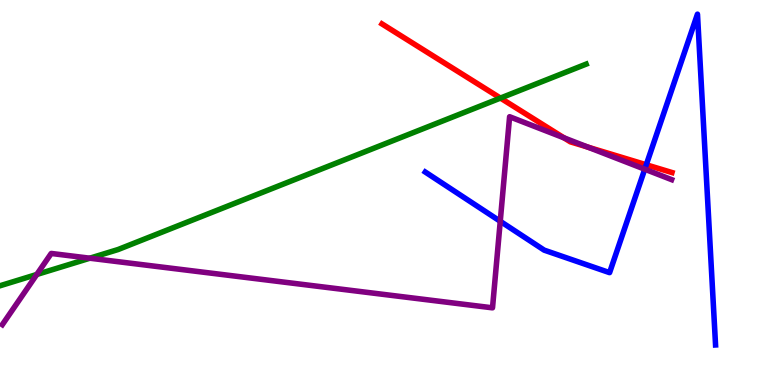[{'lines': ['blue', 'red'], 'intersections': [{'x': 8.34, 'y': 5.72}]}, {'lines': ['green', 'red'], 'intersections': [{'x': 6.46, 'y': 7.45}]}, {'lines': ['purple', 'red'], 'intersections': [{'x': 7.28, 'y': 6.42}, {'x': 7.59, 'y': 6.18}]}, {'lines': ['blue', 'green'], 'intersections': []}, {'lines': ['blue', 'purple'], 'intersections': [{'x': 6.45, 'y': 4.25}, {'x': 8.32, 'y': 5.61}]}, {'lines': ['green', 'purple'], 'intersections': [{'x': 0.475, 'y': 2.87}, {'x': 1.16, 'y': 3.29}]}]